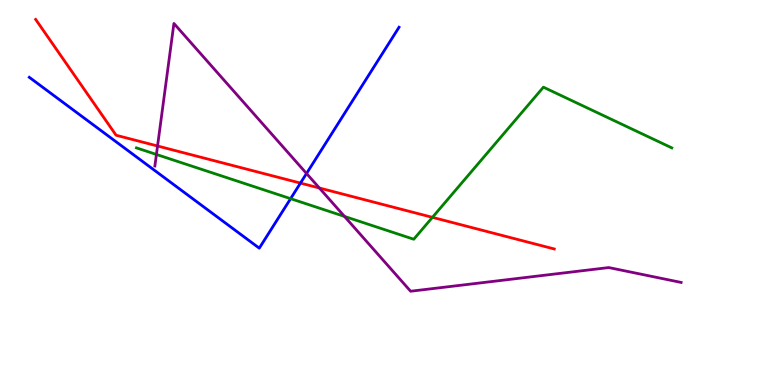[{'lines': ['blue', 'red'], 'intersections': [{'x': 3.88, 'y': 5.24}]}, {'lines': ['green', 'red'], 'intersections': [{'x': 5.58, 'y': 4.35}]}, {'lines': ['purple', 'red'], 'intersections': [{'x': 2.03, 'y': 6.21}, {'x': 4.12, 'y': 5.12}]}, {'lines': ['blue', 'green'], 'intersections': [{'x': 3.75, 'y': 4.84}]}, {'lines': ['blue', 'purple'], 'intersections': [{'x': 3.96, 'y': 5.49}]}, {'lines': ['green', 'purple'], 'intersections': [{'x': 2.02, 'y': 5.99}, {'x': 4.44, 'y': 4.38}]}]